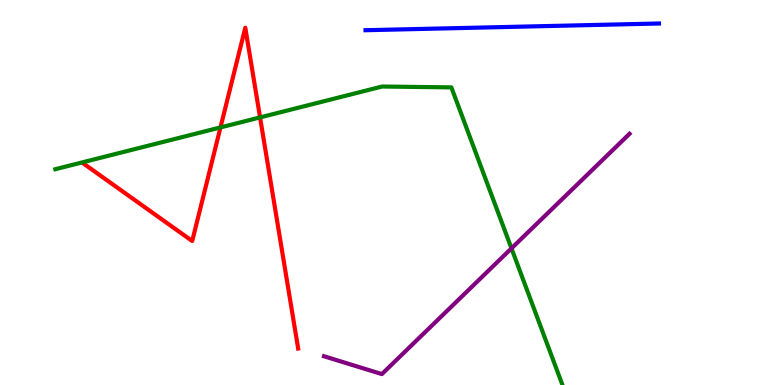[{'lines': ['blue', 'red'], 'intersections': []}, {'lines': ['green', 'red'], 'intersections': [{'x': 2.84, 'y': 6.69}, {'x': 3.36, 'y': 6.95}]}, {'lines': ['purple', 'red'], 'intersections': []}, {'lines': ['blue', 'green'], 'intersections': []}, {'lines': ['blue', 'purple'], 'intersections': []}, {'lines': ['green', 'purple'], 'intersections': [{'x': 6.6, 'y': 3.55}]}]